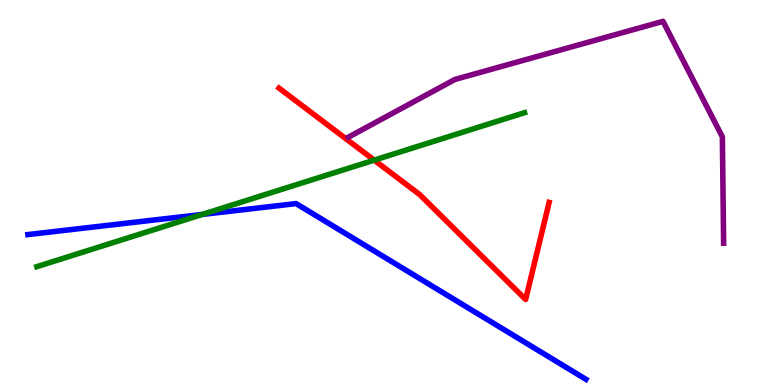[{'lines': ['blue', 'red'], 'intersections': []}, {'lines': ['green', 'red'], 'intersections': [{'x': 4.83, 'y': 5.84}]}, {'lines': ['purple', 'red'], 'intersections': []}, {'lines': ['blue', 'green'], 'intersections': [{'x': 2.61, 'y': 4.43}]}, {'lines': ['blue', 'purple'], 'intersections': []}, {'lines': ['green', 'purple'], 'intersections': []}]